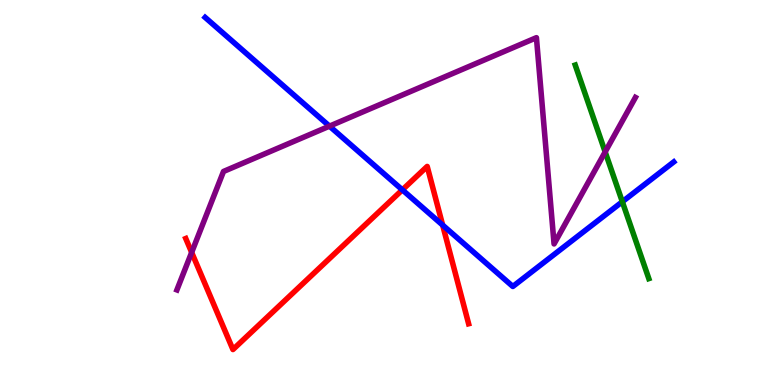[{'lines': ['blue', 'red'], 'intersections': [{'x': 5.19, 'y': 5.07}, {'x': 5.71, 'y': 4.15}]}, {'lines': ['green', 'red'], 'intersections': []}, {'lines': ['purple', 'red'], 'intersections': [{'x': 2.47, 'y': 3.44}]}, {'lines': ['blue', 'green'], 'intersections': [{'x': 8.03, 'y': 4.76}]}, {'lines': ['blue', 'purple'], 'intersections': [{'x': 4.25, 'y': 6.72}]}, {'lines': ['green', 'purple'], 'intersections': [{'x': 7.81, 'y': 6.05}]}]